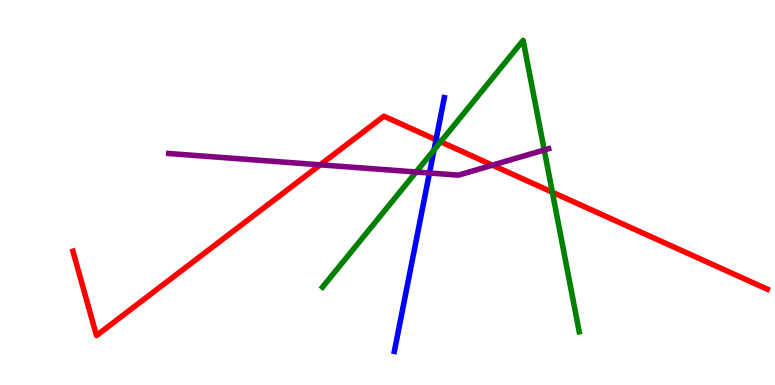[{'lines': ['blue', 'red'], 'intersections': [{'x': 5.63, 'y': 6.37}]}, {'lines': ['green', 'red'], 'intersections': [{'x': 5.69, 'y': 6.32}, {'x': 7.13, 'y': 5.01}]}, {'lines': ['purple', 'red'], 'intersections': [{'x': 4.13, 'y': 5.72}, {'x': 6.35, 'y': 5.71}]}, {'lines': ['blue', 'green'], 'intersections': [{'x': 5.6, 'y': 6.1}]}, {'lines': ['blue', 'purple'], 'intersections': [{'x': 5.54, 'y': 5.51}]}, {'lines': ['green', 'purple'], 'intersections': [{'x': 5.37, 'y': 5.53}, {'x': 7.02, 'y': 6.1}]}]